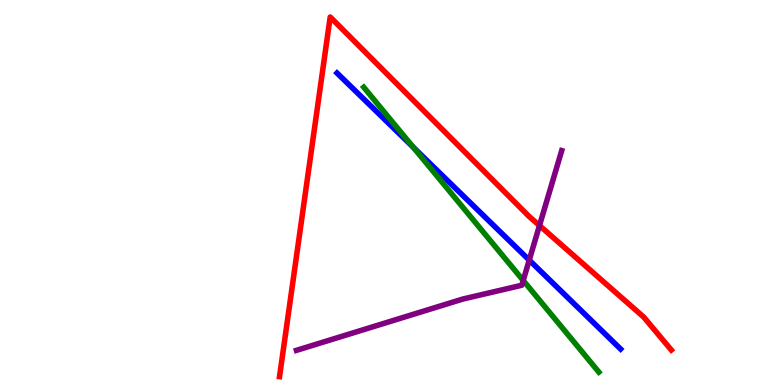[{'lines': ['blue', 'red'], 'intersections': []}, {'lines': ['green', 'red'], 'intersections': []}, {'lines': ['purple', 'red'], 'intersections': [{'x': 6.96, 'y': 4.14}]}, {'lines': ['blue', 'green'], 'intersections': [{'x': 5.33, 'y': 6.18}]}, {'lines': ['blue', 'purple'], 'intersections': [{'x': 6.83, 'y': 3.24}]}, {'lines': ['green', 'purple'], 'intersections': [{'x': 6.75, 'y': 2.72}]}]